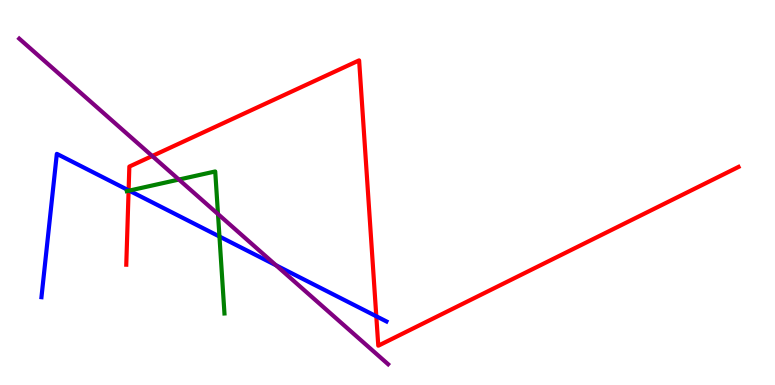[{'lines': ['blue', 'red'], 'intersections': [{'x': 1.66, 'y': 5.06}, {'x': 4.86, 'y': 1.79}]}, {'lines': ['green', 'red'], 'intersections': [{'x': 1.66, 'y': 5.05}]}, {'lines': ['purple', 'red'], 'intersections': [{'x': 1.96, 'y': 5.95}]}, {'lines': ['blue', 'green'], 'intersections': [{'x': 1.67, 'y': 5.05}, {'x': 2.83, 'y': 3.86}]}, {'lines': ['blue', 'purple'], 'intersections': [{'x': 3.56, 'y': 3.11}]}, {'lines': ['green', 'purple'], 'intersections': [{'x': 2.31, 'y': 5.34}, {'x': 2.81, 'y': 4.44}]}]